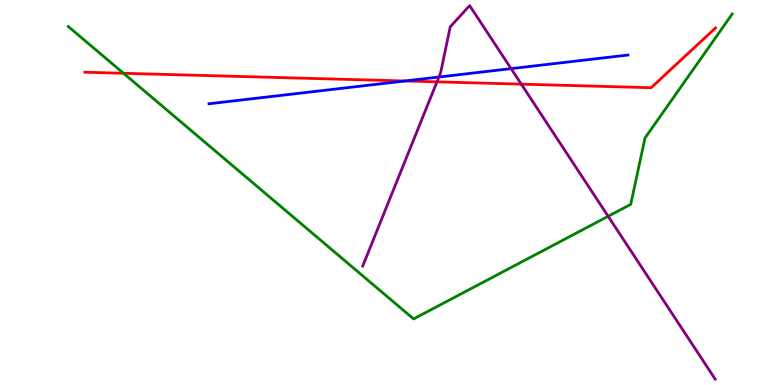[{'lines': ['blue', 'red'], 'intersections': [{'x': 5.22, 'y': 7.9}]}, {'lines': ['green', 'red'], 'intersections': [{'x': 1.59, 'y': 8.1}]}, {'lines': ['purple', 'red'], 'intersections': [{'x': 5.64, 'y': 7.87}, {'x': 6.73, 'y': 7.81}]}, {'lines': ['blue', 'green'], 'intersections': []}, {'lines': ['blue', 'purple'], 'intersections': [{'x': 5.66, 'y': 8.0}, {'x': 6.59, 'y': 8.22}]}, {'lines': ['green', 'purple'], 'intersections': [{'x': 7.85, 'y': 4.38}]}]